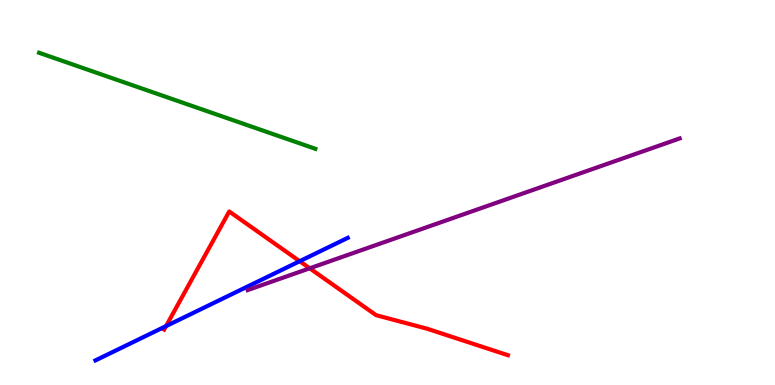[{'lines': ['blue', 'red'], 'intersections': [{'x': 2.14, 'y': 1.53}, {'x': 3.87, 'y': 3.22}]}, {'lines': ['green', 'red'], 'intersections': []}, {'lines': ['purple', 'red'], 'intersections': [{'x': 4.0, 'y': 3.03}]}, {'lines': ['blue', 'green'], 'intersections': []}, {'lines': ['blue', 'purple'], 'intersections': []}, {'lines': ['green', 'purple'], 'intersections': []}]